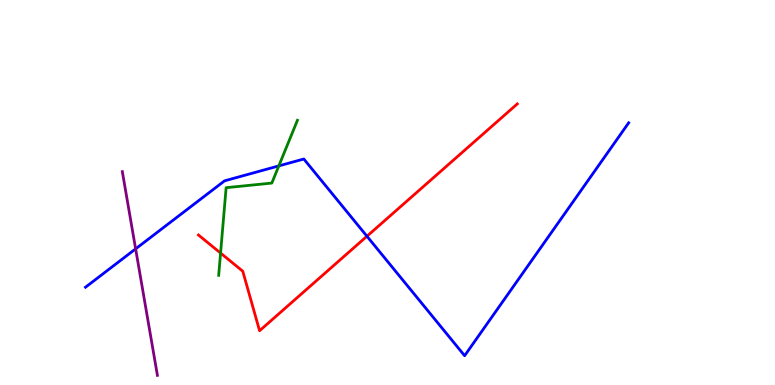[{'lines': ['blue', 'red'], 'intersections': [{'x': 4.73, 'y': 3.86}]}, {'lines': ['green', 'red'], 'intersections': [{'x': 2.85, 'y': 3.43}]}, {'lines': ['purple', 'red'], 'intersections': []}, {'lines': ['blue', 'green'], 'intersections': [{'x': 3.6, 'y': 5.69}]}, {'lines': ['blue', 'purple'], 'intersections': [{'x': 1.75, 'y': 3.54}]}, {'lines': ['green', 'purple'], 'intersections': []}]